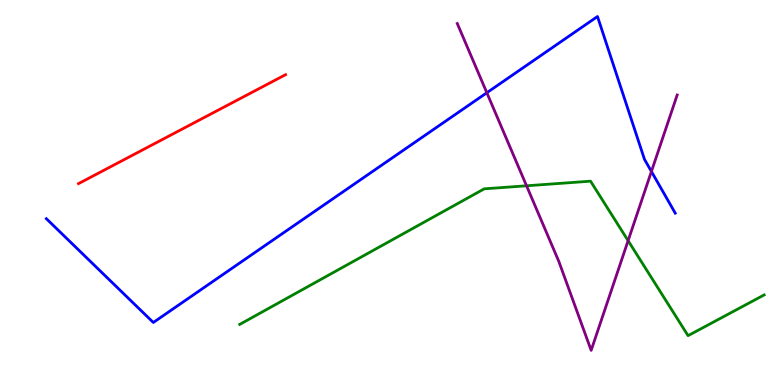[{'lines': ['blue', 'red'], 'intersections': []}, {'lines': ['green', 'red'], 'intersections': []}, {'lines': ['purple', 'red'], 'intersections': []}, {'lines': ['blue', 'green'], 'intersections': []}, {'lines': ['blue', 'purple'], 'intersections': [{'x': 6.28, 'y': 7.59}, {'x': 8.41, 'y': 5.55}]}, {'lines': ['green', 'purple'], 'intersections': [{'x': 6.79, 'y': 5.17}, {'x': 8.1, 'y': 3.75}]}]